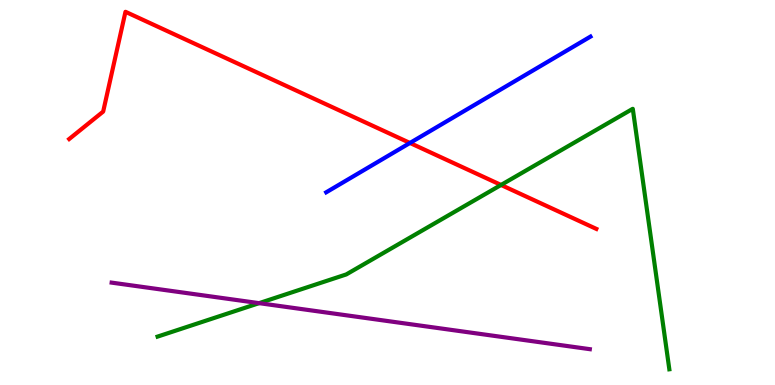[{'lines': ['blue', 'red'], 'intersections': [{'x': 5.29, 'y': 6.29}]}, {'lines': ['green', 'red'], 'intersections': [{'x': 6.47, 'y': 5.2}]}, {'lines': ['purple', 'red'], 'intersections': []}, {'lines': ['blue', 'green'], 'intersections': []}, {'lines': ['blue', 'purple'], 'intersections': []}, {'lines': ['green', 'purple'], 'intersections': [{'x': 3.34, 'y': 2.13}]}]